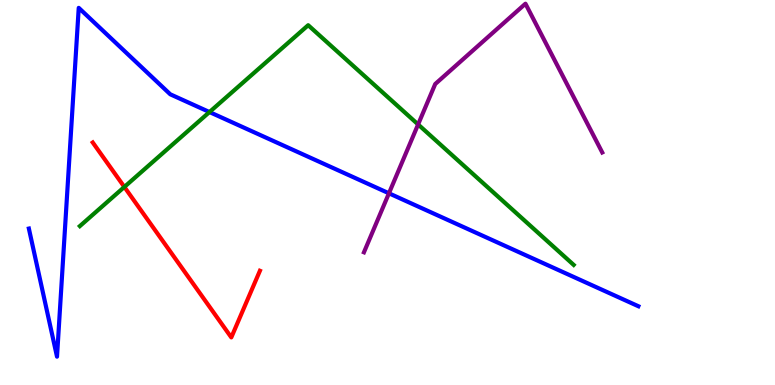[{'lines': ['blue', 'red'], 'intersections': []}, {'lines': ['green', 'red'], 'intersections': [{'x': 1.6, 'y': 5.14}]}, {'lines': ['purple', 'red'], 'intersections': []}, {'lines': ['blue', 'green'], 'intersections': [{'x': 2.7, 'y': 7.09}]}, {'lines': ['blue', 'purple'], 'intersections': [{'x': 5.02, 'y': 4.98}]}, {'lines': ['green', 'purple'], 'intersections': [{'x': 5.39, 'y': 6.77}]}]